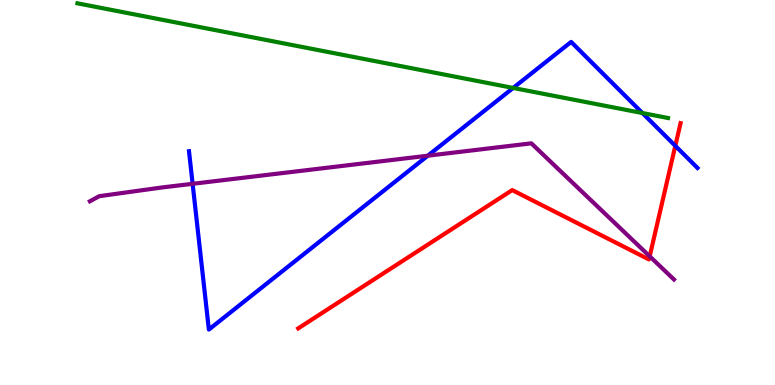[{'lines': ['blue', 'red'], 'intersections': [{'x': 8.71, 'y': 6.21}]}, {'lines': ['green', 'red'], 'intersections': []}, {'lines': ['purple', 'red'], 'intersections': [{'x': 8.38, 'y': 3.34}]}, {'lines': ['blue', 'green'], 'intersections': [{'x': 6.62, 'y': 7.72}, {'x': 8.29, 'y': 7.06}]}, {'lines': ['blue', 'purple'], 'intersections': [{'x': 2.49, 'y': 5.23}, {'x': 5.52, 'y': 5.96}]}, {'lines': ['green', 'purple'], 'intersections': []}]